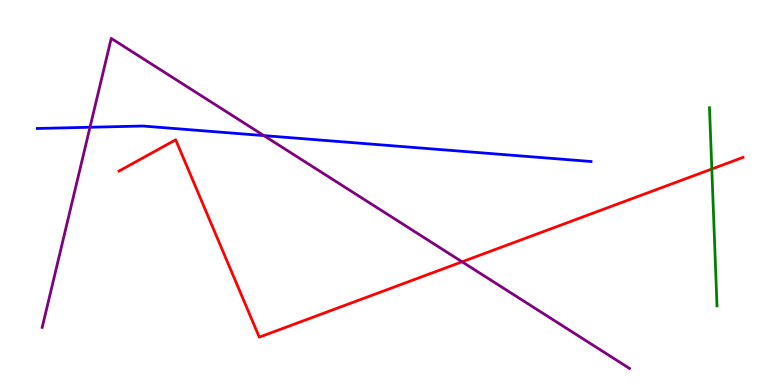[{'lines': ['blue', 'red'], 'intersections': []}, {'lines': ['green', 'red'], 'intersections': [{'x': 9.18, 'y': 5.61}]}, {'lines': ['purple', 'red'], 'intersections': [{'x': 5.96, 'y': 3.2}]}, {'lines': ['blue', 'green'], 'intersections': []}, {'lines': ['blue', 'purple'], 'intersections': [{'x': 1.16, 'y': 6.69}, {'x': 3.41, 'y': 6.48}]}, {'lines': ['green', 'purple'], 'intersections': []}]